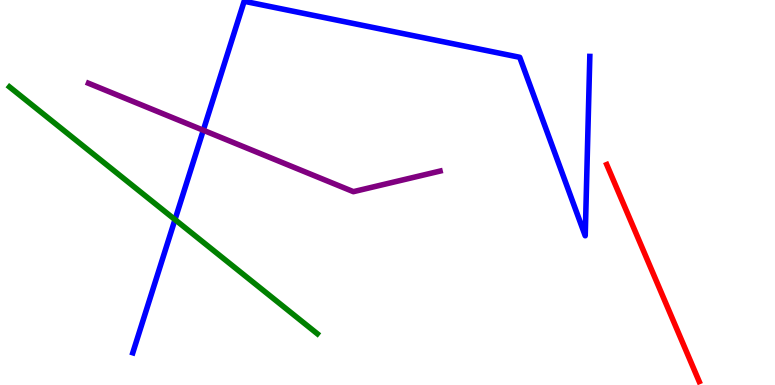[{'lines': ['blue', 'red'], 'intersections': []}, {'lines': ['green', 'red'], 'intersections': []}, {'lines': ['purple', 'red'], 'intersections': []}, {'lines': ['blue', 'green'], 'intersections': [{'x': 2.26, 'y': 4.3}]}, {'lines': ['blue', 'purple'], 'intersections': [{'x': 2.62, 'y': 6.62}]}, {'lines': ['green', 'purple'], 'intersections': []}]